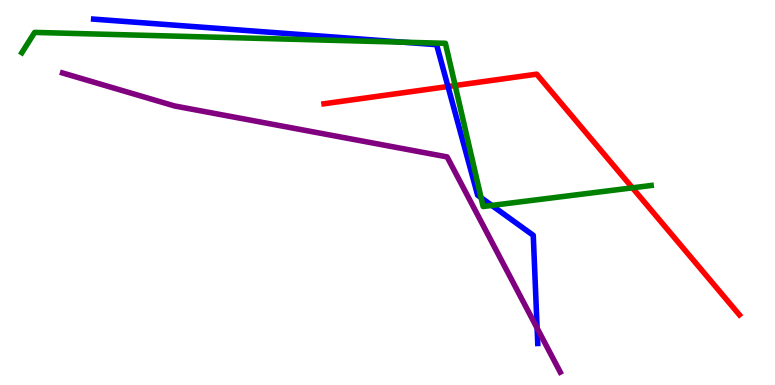[{'lines': ['blue', 'red'], 'intersections': [{'x': 5.78, 'y': 7.75}]}, {'lines': ['green', 'red'], 'intersections': [{'x': 5.87, 'y': 7.78}, {'x': 8.16, 'y': 5.12}]}, {'lines': ['purple', 'red'], 'intersections': []}, {'lines': ['blue', 'green'], 'intersections': [{'x': 5.2, 'y': 8.9}, {'x': 6.21, 'y': 4.87}, {'x': 6.35, 'y': 4.66}]}, {'lines': ['blue', 'purple'], 'intersections': [{'x': 6.93, 'y': 1.48}]}, {'lines': ['green', 'purple'], 'intersections': []}]